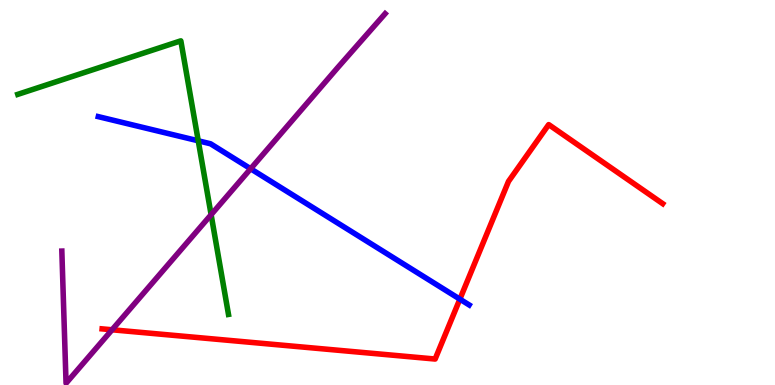[{'lines': ['blue', 'red'], 'intersections': [{'x': 5.93, 'y': 2.23}]}, {'lines': ['green', 'red'], 'intersections': []}, {'lines': ['purple', 'red'], 'intersections': [{'x': 1.45, 'y': 1.43}]}, {'lines': ['blue', 'green'], 'intersections': [{'x': 2.56, 'y': 6.34}]}, {'lines': ['blue', 'purple'], 'intersections': [{'x': 3.23, 'y': 5.62}]}, {'lines': ['green', 'purple'], 'intersections': [{'x': 2.72, 'y': 4.42}]}]